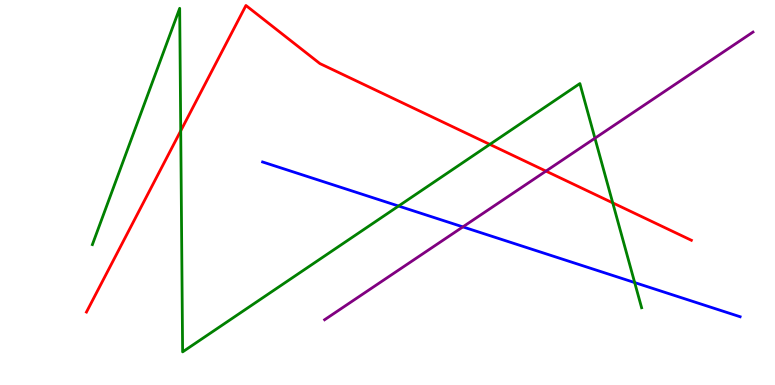[{'lines': ['blue', 'red'], 'intersections': []}, {'lines': ['green', 'red'], 'intersections': [{'x': 2.33, 'y': 6.6}, {'x': 6.32, 'y': 6.25}, {'x': 7.91, 'y': 4.73}]}, {'lines': ['purple', 'red'], 'intersections': [{'x': 7.04, 'y': 5.56}]}, {'lines': ['blue', 'green'], 'intersections': [{'x': 5.14, 'y': 4.65}, {'x': 8.19, 'y': 2.66}]}, {'lines': ['blue', 'purple'], 'intersections': [{'x': 5.97, 'y': 4.11}]}, {'lines': ['green', 'purple'], 'intersections': [{'x': 7.68, 'y': 6.41}]}]